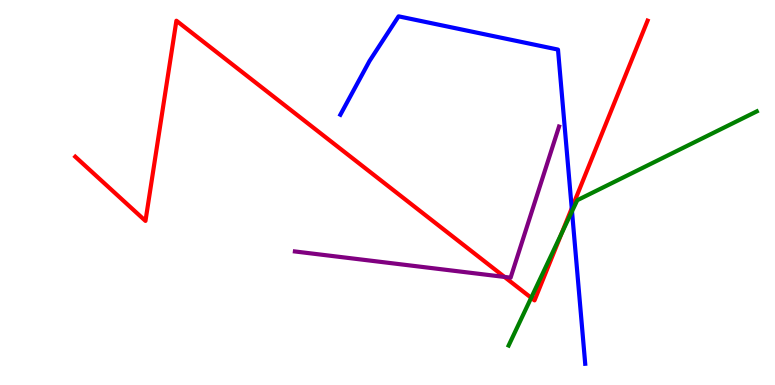[{'lines': ['blue', 'red'], 'intersections': [{'x': 7.38, 'y': 4.59}]}, {'lines': ['green', 'red'], 'intersections': [{'x': 6.85, 'y': 2.27}, {'x': 7.25, 'y': 3.94}]}, {'lines': ['purple', 'red'], 'intersections': [{'x': 6.51, 'y': 2.81}]}, {'lines': ['blue', 'green'], 'intersections': [{'x': 7.38, 'y': 4.51}]}, {'lines': ['blue', 'purple'], 'intersections': []}, {'lines': ['green', 'purple'], 'intersections': []}]